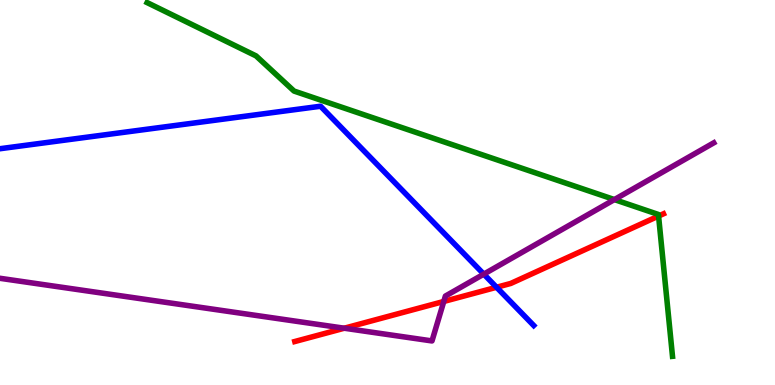[{'lines': ['blue', 'red'], 'intersections': [{'x': 6.41, 'y': 2.54}]}, {'lines': ['green', 'red'], 'intersections': [{'x': 8.5, 'y': 4.39}]}, {'lines': ['purple', 'red'], 'intersections': [{'x': 4.44, 'y': 1.47}, {'x': 5.73, 'y': 2.17}]}, {'lines': ['blue', 'green'], 'intersections': []}, {'lines': ['blue', 'purple'], 'intersections': [{'x': 6.24, 'y': 2.88}]}, {'lines': ['green', 'purple'], 'intersections': [{'x': 7.93, 'y': 4.82}]}]